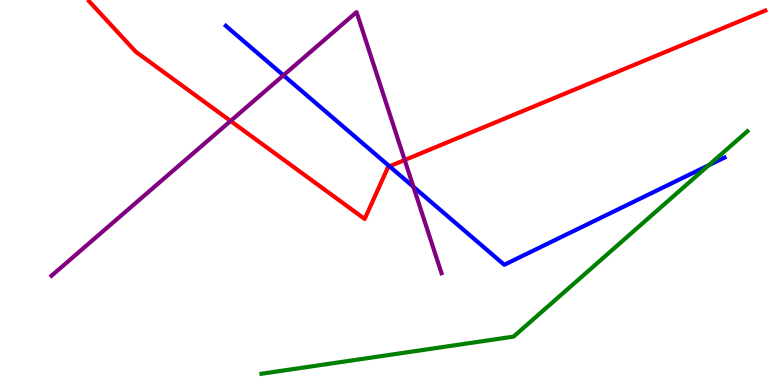[{'lines': ['blue', 'red'], 'intersections': [{'x': 5.03, 'y': 5.68}]}, {'lines': ['green', 'red'], 'intersections': []}, {'lines': ['purple', 'red'], 'intersections': [{'x': 2.98, 'y': 6.86}, {'x': 5.22, 'y': 5.84}]}, {'lines': ['blue', 'green'], 'intersections': [{'x': 9.14, 'y': 5.71}]}, {'lines': ['blue', 'purple'], 'intersections': [{'x': 3.66, 'y': 8.04}, {'x': 5.33, 'y': 5.15}]}, {'lines': ['green', 'purple'], 'intersections': []}]